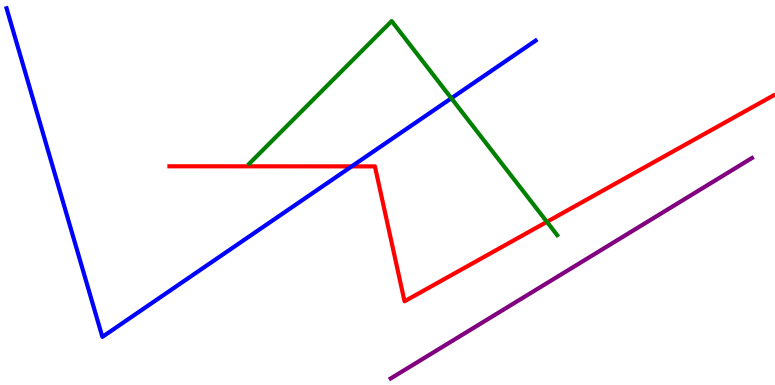[{'lines': ['blue', 'red'], 'intersections': [{'x': 4.54, 'y': 5.68}]}, {'lines': ['green', 'red'], 'intersections': [{'x': 7.06, 'y': 4.24}]}, {'lines': ['purple', 'red'], 'intersections': []}, {'lines': ['blue', 'green'], 'intersections': [{'x': 5.82, 'y': 7.45}]}, {'lines': ['blue', 'purple'], 'intersections': []}, {'lines': ['green', 'purple'], 'intersections': []}]